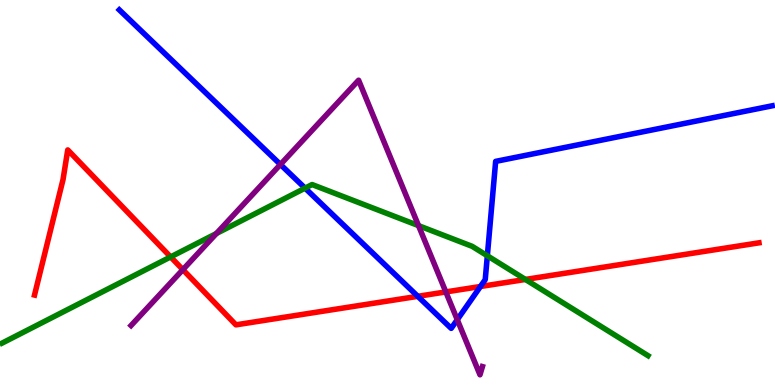[{'lines': ['blue', 'red'], 'intersections': [{'x': 5.39, 'y': 2.3}, {'x': 6.2, 'y': 2.56}]}, {'lines': ['green', 'red'], 'intersections': [{'x': 2.2, 'y': 3.33}, {'x': 6.78, 'y': 2.74}]}, {'lines': ['purple', 'red'], 'intersections': [{'x': 2.36, 'y': 3.0}, {'x': 5.75, 'y': 2.42}]}, {'lines': ['blue', 'green'], 'intersections': [{'x': 3.94, 'y': 5.11}, {'x': 6.29, 'y': 3.36}]}, {'lines': ['blue', 'purple'], 'intersections': [{'x': 3.62, 'y': 5.73}, {'x': 5.9, 'y': 1.7}]}, {'lines': ['green', 'purple'], 'intersections': [{'x': 2.79, 'y': 3.94}, {'x': 5.4, 'y': 4.14}]}]